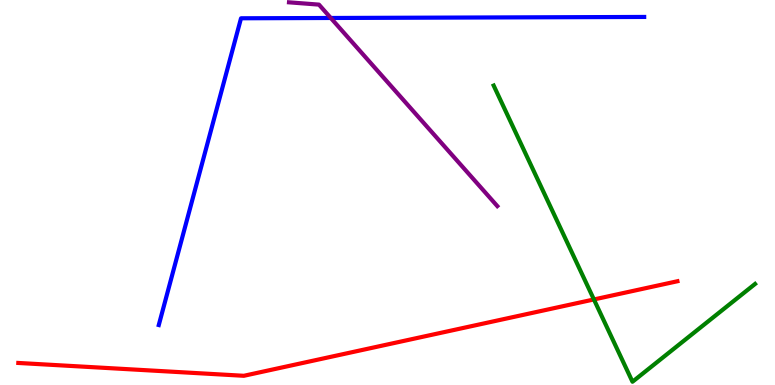[{'lines': ['blue', 'red'], 'intersections': []}, {'lines': ['green', 'red'], 'intersections': [{'x': 7.66, 'y': 2.22}]}, {'lines': ['purple', 'red'], 'intersections': []}, {'lines': ['blue', 'green'], 'intersections': []}, {'lines': ['blue', 'purple'], 'intersections': [{'x': 4.27, 'y': 9.53}]}, {'lines': ['green', 'purple'], 'intersections': []}]